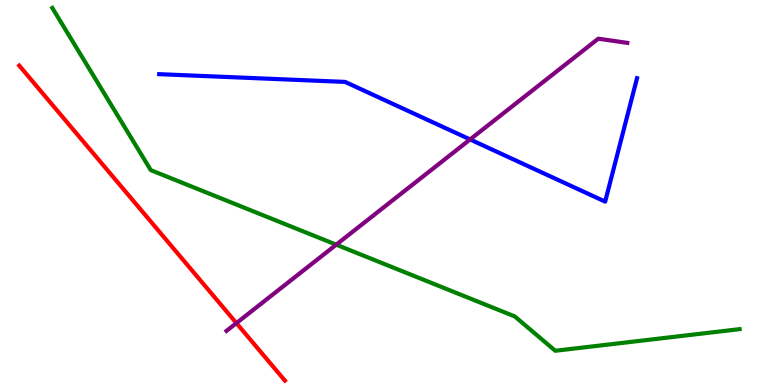[{'lines': ['blue', 'red'], 'intersections': []}, {'lines': ['green', 'red'], 'intersections': []}, {'lines': ['purple', 'red'], 'intersections': [{'x': 3.05, 'y': 1.61}]}, {'lines': ['blue', 'green'], 'intersections': []}, {'lines': ['blue', 'purple'], 'intersections': [{'x': 6.07, 'y': 6.38}]}, {'lines': ['green', 'purple'], 'intersections': [{'x': 4.34, 'y': 3.65}]}]